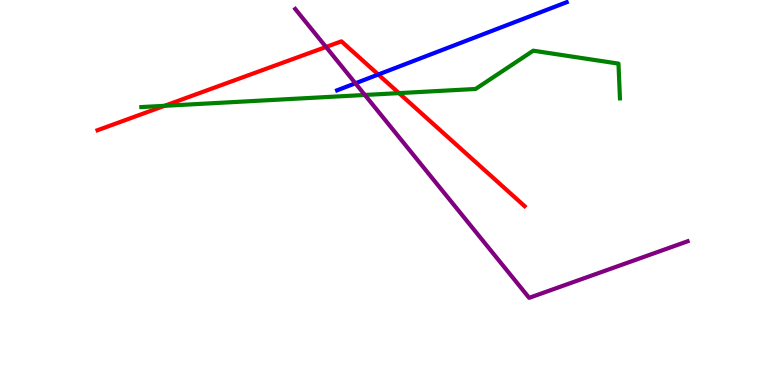[{'lines': ['blue', 'red'], 'intersections': [{'x': 4.88, 'y': 8.06}]}, {'lines': ['green', 'red'], 'intersections': [{'x': 2.12, 'y': 7.25}, {'x': 5.15, 'y': 7.58}]}, {'lines': ['purple', 'red'], 'intersections': [{'x': 4.21, 'y': 8.78}]}, {'lines': ['blue', 'green'], 'intersections': []}, {'lines': ['blue', 'purple'], 'intersections': [{'x': 4.59, 'y': 7.84}]}, {'lines': ['green', 'purple'], 'intersections': [{'x': 4.71, 'y': 7.53}]}]